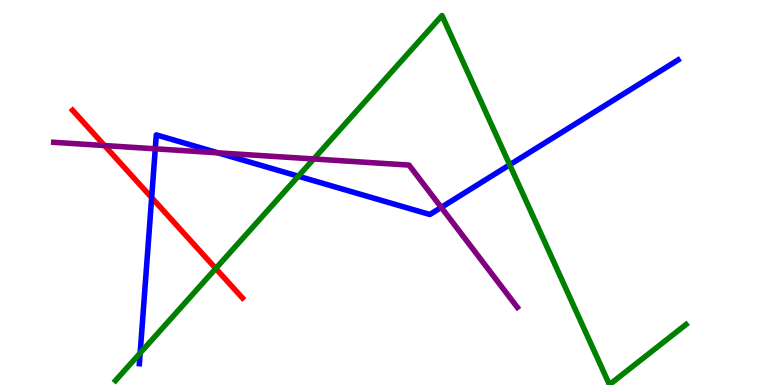[{'lines': ['blue', 'red'], 'intersections': [{'x': 1.96, 'y': 4.87}]}, {'lines': ['green', 'red'], 'intersections': [{'x': 2.78, 'y': 3.03}]}, {'lines': ['purple', 'red'], 'intersections': [{'x': 1.35, 'y': 6.22}]}, {'lines': ['blue', 'green'], 'intersections': [{'x': 1.81, 'y': 0.83}, {'x': 3.85, 'y': 5.42}, {'x': 6.58, 'y': 5.72}]}, {'lines': ['blue', 'purple'], 'intersections': [{'x': 2.0, 'y': 6.13}, {'x': 2.81, 'y': 6.03}, {'x': 5.69, 'y': 4.61}]}, {'lines': ['green', 'purple'], 'intersections': [{'x': 4.05, 'y': 5.87}]}]